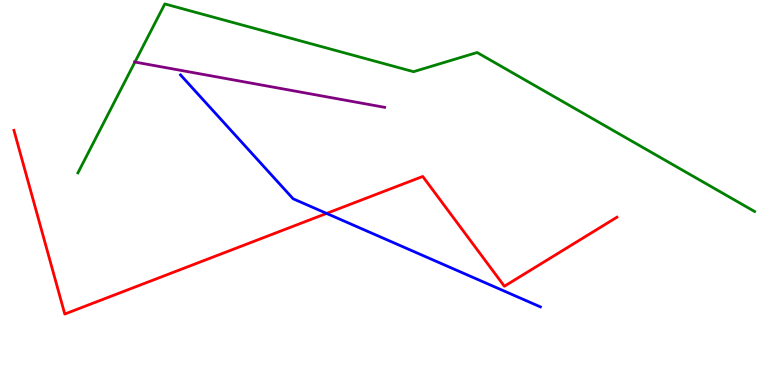[{'lines': ['blue', 'red'], 'intersections': [{'x': 4.21, 'y': 4.46}]}, {'lines': ['green', 'red'], 'intersections': []}, {'lines': ['purple', 'red'], 'intersections': []}, {'lines': ['blue', 'green'], 'intersections': []}, {'lines': ['blue', 'purple'], 'intersections': []}, {'lines': ['green', 'purple'], 'intersections': [{'x': 1.74, 'y': 8.39}]}]